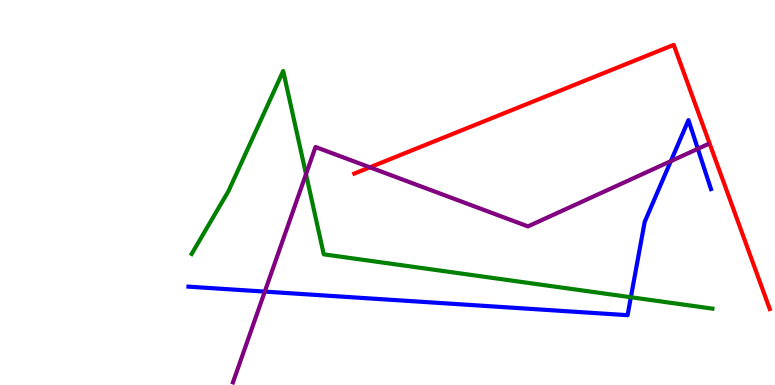[{'lines': ['blue', 'red'], 'intersections': []}, {'lines': ['green', 'red'], 'intersections': []}, {'lines': ['purple', 'red'], 'intersections': [{'x': 4.77, 'y': 5.65}]}, {'lines': ['blue', 'green'], 'intersections': [{'x': 8.14, 'y': 2.28}]}, {'lines': ['blue', 'purple'], 'intersections': [{'x': 3.42, 'y': 2.43}, {'x': 8.66, 'y': 5.81}, {'x': 9.0, 'y': 6.13}]}, {'lines': ['green', 'purple'], 'intersections': [{'x': 3.95, 'y': 5.48}]}]